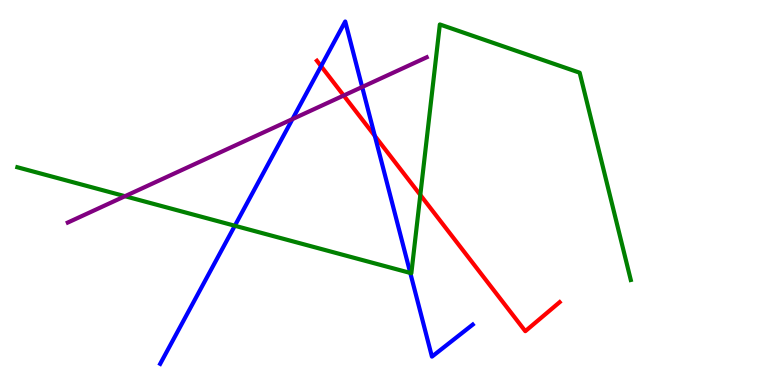[{'lines': ['blue', 'red'], 'intersections': [{'x': 4.14, 'y': 8.28}, {'x': 4.84, 'y': 6.47}]}, {'lines': ['green', 'red'], 'intersections': [{'x': 5.42, 'y': 4.94}]}, {'lines': ['purple', 'red'], 'intersections': [{'x': 4.43, 'y': 7.52}]}, {'lines': ['blue', 'green'], 'intersections': [{'x': 3.03, 'y': 4.14}, {'x': 5.29, 'y': 2.91}]}, {'lines': ['blue', 'purple'], 'intersections': [{'x': 3.77, 'y': 6.91}, {'x': 4.67, 'y': 7.74}]}, {'lines': ['green', 'purple'], 'intersections': [{'x': 1.61, 'y': 4.9}]}]